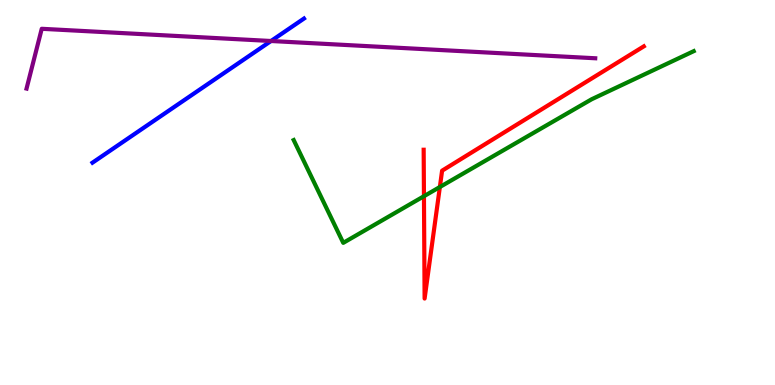[{'lines': ['blue', 'red'], 'intersections': []}, {'lines': ['green', 'red'], 'intersections': [{'x': 5.47, 'y': 4.9}, {'x': 5.68, 'y': 5.14}]}, {'lines': ['purple', 'red'], 'intersections': []}, {'lines': ['blue', 'green'], 'intersections': []}, {'lines': ['blue', 'purple'], 'intersections': [{'x': 3.5, 'y': 8.94}]}, {'lines': ['green', 'purple'], 'intersections': []}]